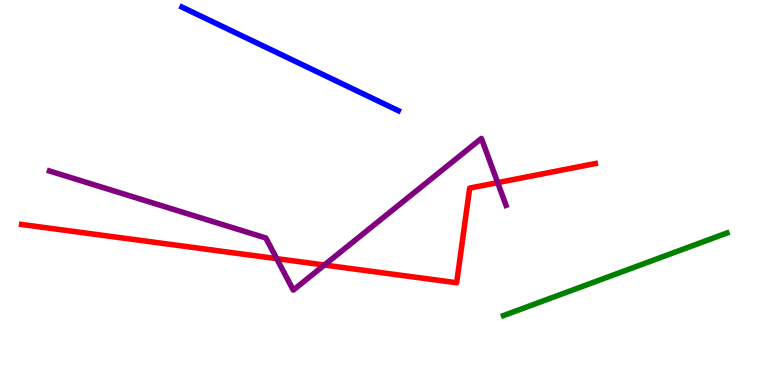[{'lines': ['blue', 'red'], 'intersections': []}, {'lines': ['green', 'red'], 'intersections': []}, {'lines': ['purple', 'red'], 'intersections': [{'x': 3.57, 'y': 3.28}, {'x': 4.19, 'y': 3.12}, {'x': 6.42, 'y': 5.26}]}, {'lines': ['blue', 'green'], 'intersections': []}, {'lines': ['blue', 'purple'], 'intersections': []}, {'lines': ['green', 'purple'], 'intersections': []}]